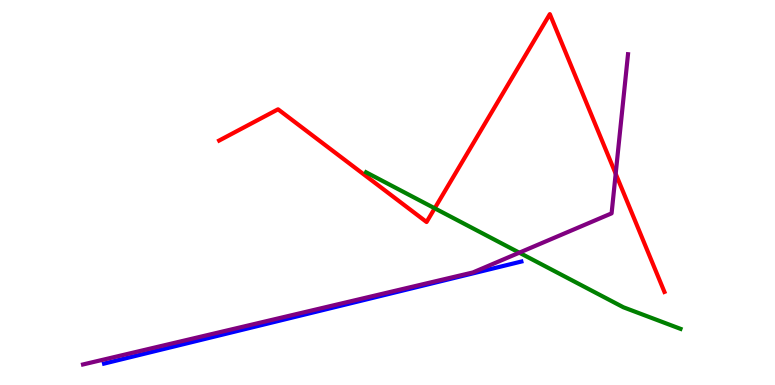[{'lines': ['blue', 'red'], 'intersections': []}, {'lines': ['green', 'red'], 'intersections': [{'x': 5.61, 'y': 4.59}]}, {'lines': ['purple', 'red'], 'intersections': [{'x': 7.94, 'y': 5.49}]}, {'lines': ['blue', 'green'], 'intersections': []}, {'lines': ['blue', 'purple'], 'intersections': []}, {'lines': ['green', 'purple'], 'intersections': [{'x': 6.7, 'y': 3.44}]}]